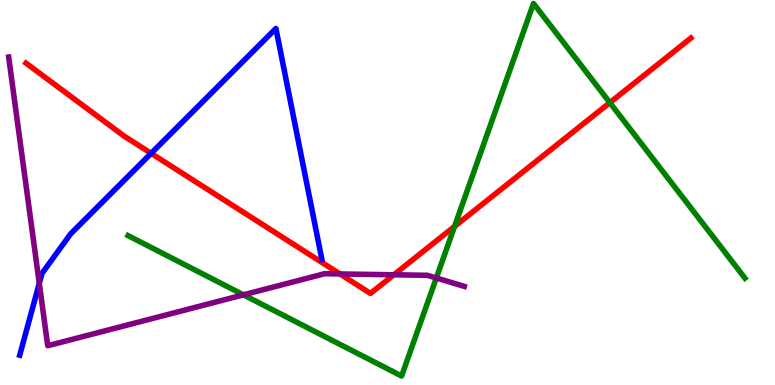[{'lines': ['blue', 'red'], 'intersections': [{'x': 1.95, 'y': 6.02}]}, {'lines': ['green', 'red'], 'intersections': [{'x': 5.87, 'y': 4.12}, {'x': 7.87, 'y': 7.33}]}, {'lines': ['purple', 'red'], 'intersections': [{'x': 4.39, 'y': 2.88}, {'x': 5.08, 'y': 2.86}]}, {'lines': ['blue', 'green'], 'intersections': []}, {'lines': ['blue', 'purple'], 'intersections': [{'x': 0.507, 'y': 2.64}]}, {'lines': ['green', 'purple'], 'intersections': [{'x': 3.14, 'y': 2.34}, {'x': 5.63, 'y': 2.78}]}]